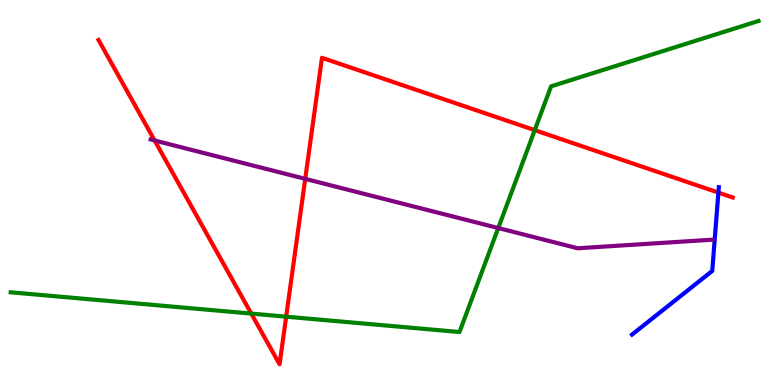[{'lines': ['blue', 'red'], 'intersections': [{'x': 9.27, 'y': 5.0}]}, {'lines': ['green', 'red'], 'intersections': [{'x': 3.24, 'y': 1.85}, {'x': 3.69, 'y': 1.77}, {'x': 6.9, 'y': 6.62}]}, {'lines': ['purple', 'red'], 'intersections': [{'x': 2.0, 'y': 6.35}, {'x': 3.94, 'y': 5.35}]}, {'lines': ['blue', 'green'], 'intersections': []}, {'lines': ['blue', 'purple'], 'intersections': []}, {'lines': ['green', 'purple'], 'intersections': [{'x': 6.43, 'y': 4.08}]}]